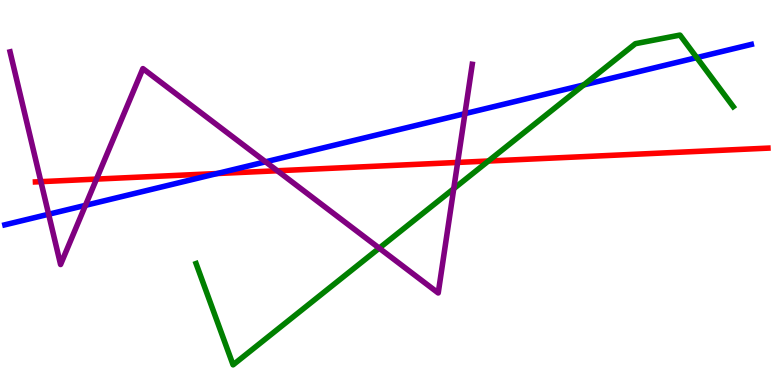[{'lines': ['blue', 'red'], 'intersections': [{'x': 2.8, 'y': 5.49}]}, {'lines': ['green', 'red'], 'intersections': [{'x': 6.3, 'y': 5.82}]}, {'lines': ['purple', 'red'], 'intersections': [{'x': 0.528, 'y': 5.28}, {'x': 1.24, 'y': 5.35}, {'x': 3.58, 'y': 5.56}, {'x': 5.91, 'y': 5.78}]}, {'lines': ['blue', 'green'], 'intersections': [{'x': 7.53, 'y': 7.79}, {'x': 8.99, 'y': 8.5}]}, {'lines': ['blue', 'purple'], 'intersections': [{'x': 0.628, 'y': 4.44}, {'x': 1.1, 'y': 4.67}, {'x': 3.43, 'y': 5.8}, {'x': 6.0, 'y': 7.05}]}, {'lines': ['green', 'purple'], 'intersections': [{'x': 4.89, 'y': 3.55}, {'x': 5.85, 'y': 5.1}]}]